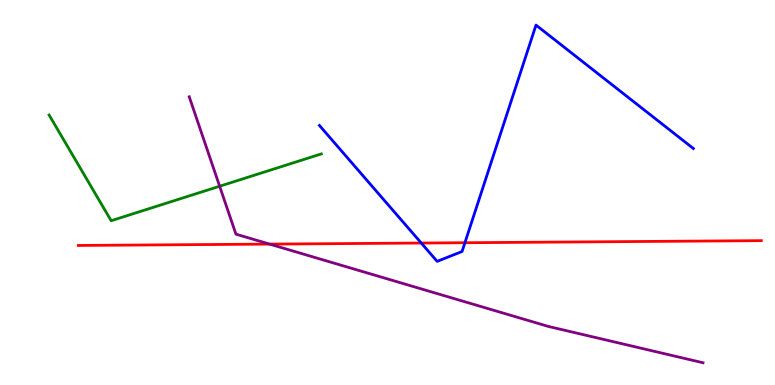[{'lines': ['blue', 'red'], 'intersections': [{'x': 5.44, 'y': 3.69}, {'x': 6.0, 'y': 3.7}]}, {'lines': ['green', 'red'], 'intersections': []}, {'lines': ['purple', 'red'], 'intersections': [{'x': 3.48, 'y': 3.66}]}, {'lines': ['blue', 'green'], 'intersections': []}, {'lines': ['blue', 'purple'], 'intersections': []}, {'lines': ['green', 'purple'], 'intersections': [{'x': 2.83, 'y': 5.16}]}]